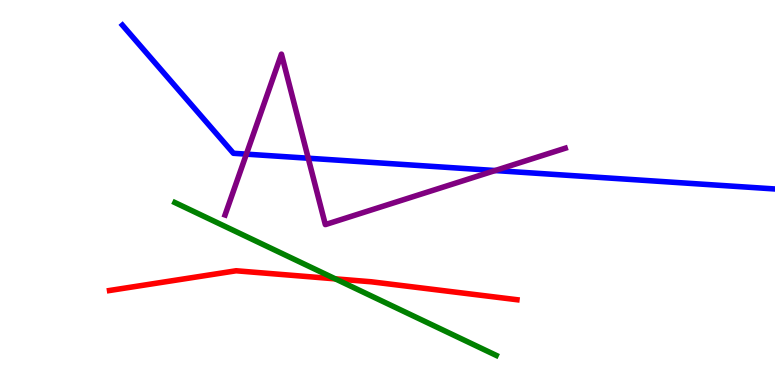[{'lines': ['blue', 'red'], 'intersections': []}, {'lines': ['green', 'red'], 'intersections': [{'x': 4.33, 'y': 2.76}]}, {'lines': ['purple', 'red'], 'intersections': []}, {'lines': ['blue', 'green'], 'intersections': []}, {'lines': ['blue', 'purple'], 'intersections': [{'x': 3.18, 'y': 6.0}, {'x': 3.98, 'y': 5.89}, {'x': 6.39, 'y': 5.57}]}, {'lines': ['green', 'purple'], 'intersections': []}]